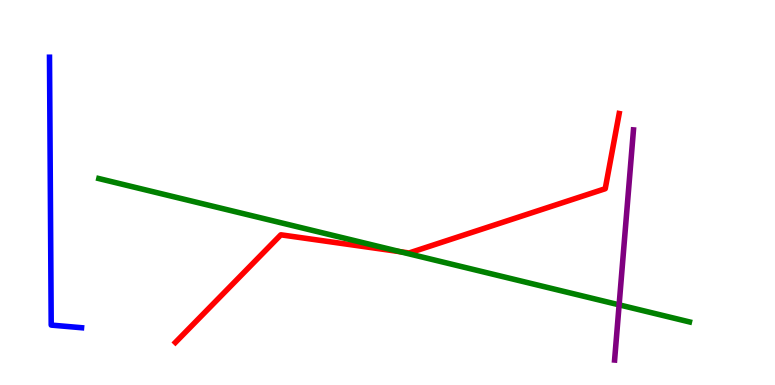[{'lines': ['blue', 'red'], 'intersections': []}, {'lines': ['green', 'red'], 'intersections': [{'x': 5.17, 'y': 3.46}]}, {'lines': ['purple', 'red'], 'intersections': []}, {'lines': ['blue', 'green'], 'intersections': []}, {'lines': ['blue', 'purple'], 'intersections': []}, {'lines': ['green', 'purple'], 'intersections': [{'x': 7.99, 'y': 2.08}]}]